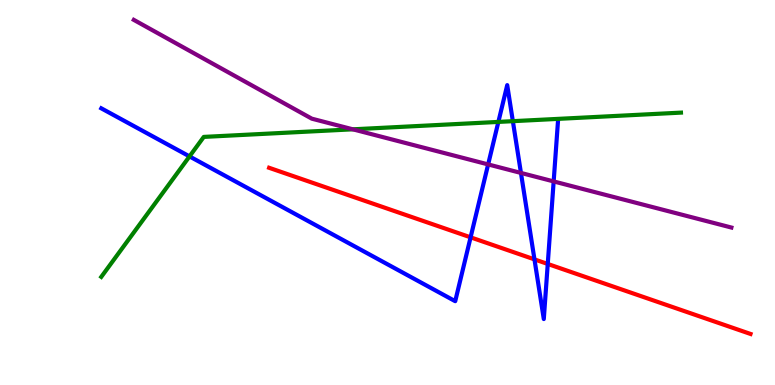[{'lines': ['blue', 'red'], 'intersections': [{'x': 6.07, 'y': 3.84}, {'x': 6.9, 'y': 3.26}, {'x': 7.07, 'y': 3.14}]}, {'lines': ['green', 'red'], 'intersections': []}, {'lines': ['purple', 'red'], 'intersections': []}, {'lines': ['blue', 'green'], 'intersections': [{'x': 2.45, 'y': 5.94}, {'x': 6.43, 'y': 6.83}, {'x': 6.62, 'y': 6.85}]}, {'lines': ['blue', 'purple'], 'intersections': [{'x': 6.3, 'y': 5.73}, {'x': 6.72, 'y': 5.51}, {'x': 7.14, 'y': 5.29}]}, {'lines': ['green', 'purple'], 'intersections': [{'x': 4.55, 'y': 6.64}]}]